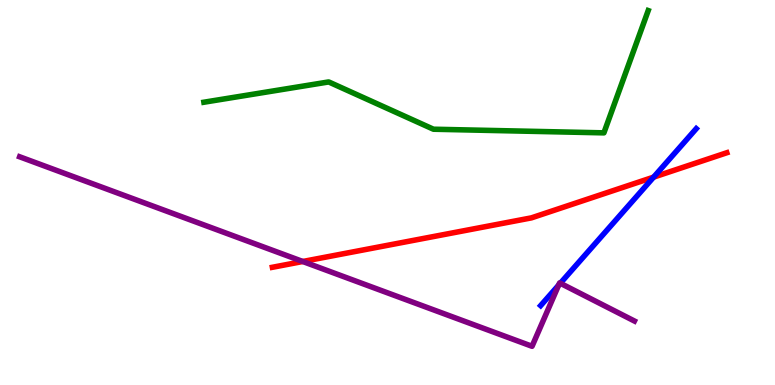[{'lines': ['blue', 'red'], 'intersections': [{'x': 8.43, 'y': 5.4}]}, {'lines': ['green', 'red'], 'intersections': []}, {'lines': ['purple', 'red'], 'intersections': [{'x': 3.91, 'y': 3.21}]}, {'lines': ['blue', 'green'], 'intersections': []}, {'lines': ['blue', 'purple'], 'intersections': [{'x': 7.21, 'y': 2.59}, {'x': 7.23, 'y': 2.64}]}, {'lines': ['green', 'purple'], 'intersections': []}]